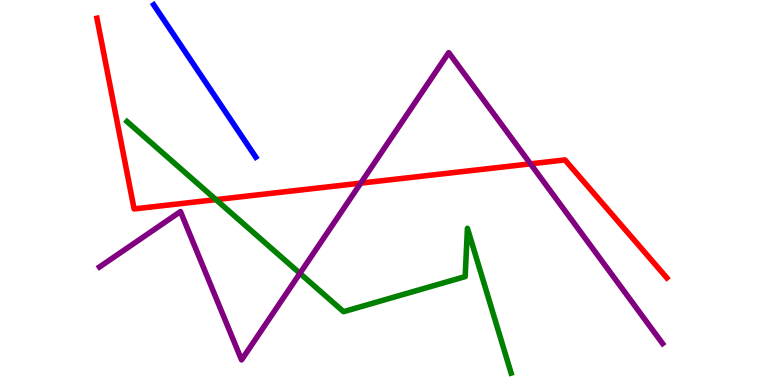[{'lines': ['blue', 'red'], 'intersections': []}, {'lines': ['green', 'red'], 'intersections': [{'x': 2.79, 'y': 4.81}]}, {'lines': ['purple', 'red'], 'intersections': [{'x': 4.65, 'y': 5.24}, {'x': 6.84, 'y': 5.74}]}, {'lines': ['blue', 'green'], 'intersections': []}, {'lines': ['blue', 'purple'], 'intersections': []}, {'lines': ['green', 'purple'], 'intersections': [{'x': 3.87, 'y': 2.9}]}]